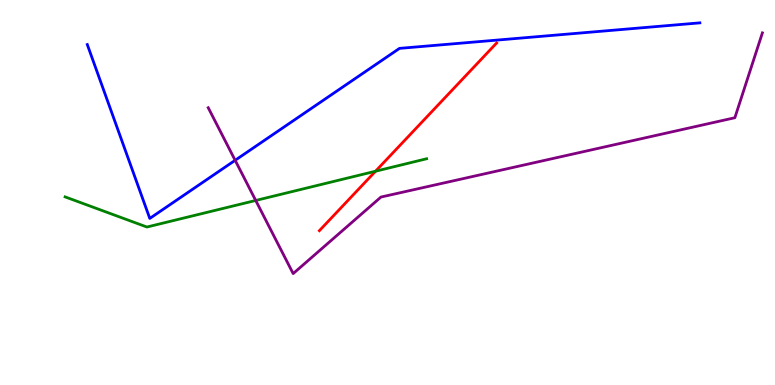[{'lines': ['blue', 'red'], 'intersections': []}, {'lines': ['green', 'red'], 'intersections': [{'x': 4.85, 'y': 5.55}]}, {'lines': ['purple', 'red'], 'intersections': []}, {'lines': ['blue', 'green'], 'intersections': []}, {'lines': ['blue', 'purple'], 'intersections': [{'x': 3.03, 'y': 5.84}]}, {'lines': ['green', 'purple'], 'intersections': [{'x': 3.3, 'y': 4.79}]}]